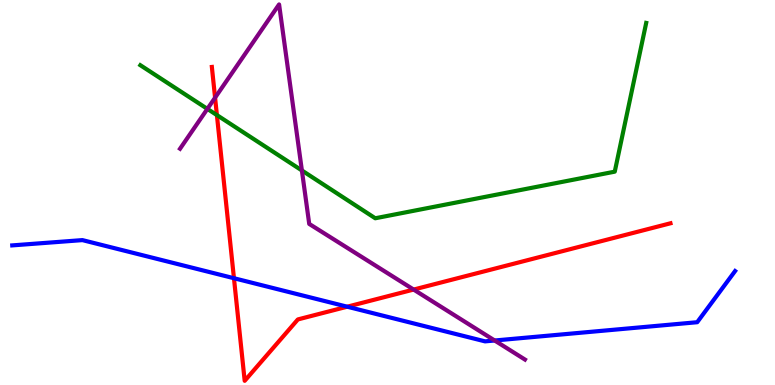[{'lines': ['blue', 'red'], 'intersections': [{'x': 3.02, 'y': 2.77}, {'x': 4.48, 'y': 2.03}]}, {'lines': ['green', 'red'], 'intersections': [{'x': 2.8, 'y': 7.01}]}, {'lines': ['purple', 'red'], 'intersections': [{'x': 2.78, 'y': 7.46}, {'x': 5.34, 'y': 2.48}]}, {'lines': ['blue', 'green'], 'intersections': []}, {'lines': ['blue', 'purple'], 'intersections': [{'x': 6.38, 'y': 1.16}]}, {'lines': ['green', 'purple'], 'intersections': [{'x': 2.68, 'y': 7.17}, {'x': 3.9, 'y': 5.57}]}]